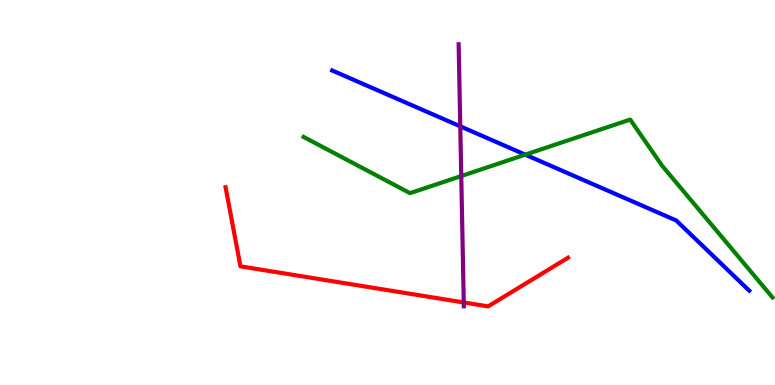[{'lines': ['blue', 'red'], 'intersections': []}, {'lines': ['green', 'red'], 'intersections': []}, {'lines': ['purple', 'red'], 'intersections': [{'x': 5.98, 'y': 2.14}]}, {'lines': ['blue', 'green'], 'intersections': [{'x': 6.78, 'y': 5.98}]}, {'lines': ['blue', 'purple'], 'intersections': [{'x': 5.94, 'y': 6.72}]}, {'lines': ['green', 'purple'], 'intersections': [{'x': 5.95, 'y': 5.43}]}]